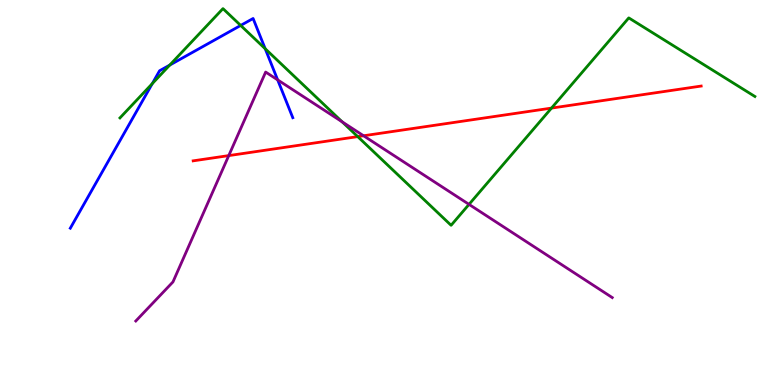[{'lines': ['blue', 'red'], 'intersections': []}, {'lines': ['green', 'red'], 'intersections': [{'x': 4.62, 'y': 6.45}, {'x': 7.12, 'y': 7.19}]}, {'lines': ['purple', 'red'], 'intersections': [{'x': 2.95, 'y': 5.96}, {'x': 4.69, 'y': 6.47}]}, {'lines': ['blue', 'green'], 'intersections': [{'x': 1.97, 'y': 7.83}, {'x': 2.19, 'y': 8.31}, {'x': 3.11, 'y': 9.34}, {'x': 3.42, 'y': 8.73}]}, {'lines': ['blue', 'purple'], 'intersections': [{'x': 3.58, 'y': 7.93}]}, {'lines': ['green', 'purple'], 'intersections': [{'x': 4.42, 'y': 6.84}, {'x': 6.05, 'y': 4.69}]}]